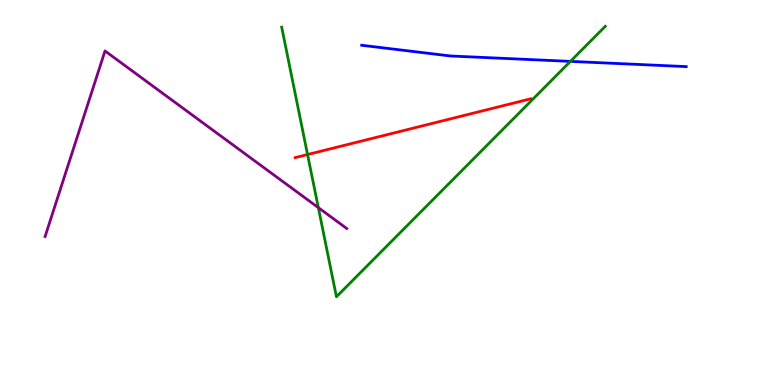[{'lines': ['blue', 'red'], 'intersections': []}, {'lines': ['green', 'red'], 'intersections': [{'x': 3.97, 'y': 5.99}]}, {'lines': ['purple', 'red'], 'intersections': []}, {'lines': ['blue', 'green'], 'intersections': [{'x': 7.36, 'y': 8.41}]}, {'lines': ['blue', 'purple'], 'intersections': []}, {'lines': ['green', 'purple'], 'intersections': [{'x': 4.11, 'y': 4.61}]}]